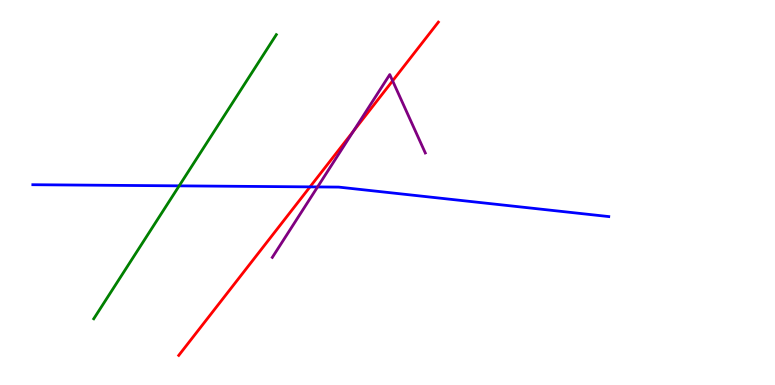[{'lines': ['blue', 'red'], 'intersections': [{'x': 4.0, 'y': 5.15}]}, {'lines': ['green', 'red'], 'intersections': []}, {'lines': ['purple', 'red'], 'intersections': [{'x': 4.56, 'y': 6.59}, {'x': 5.07, 'y': 7.9}]}, {'lines': ['blue', 'green'], 'intersections': [{'x': 2.31, 'y': 5.17}]}, {'lines': ['blue', 'purple'], 'intersections': [{'x': 4.1, 'y': 5.14}]}, {'lines': ['green', 'purple'], 'intersections': []}]